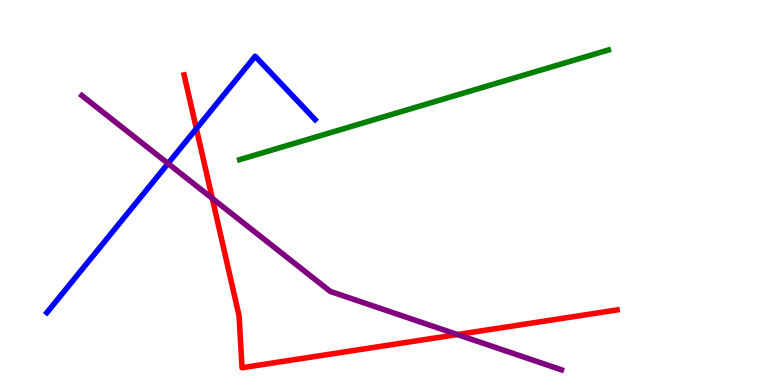[{'lines': ['blue', 'red'], 'intersections': [{'x': 2.53, 'y': 6.66}]}, {'lines': ['green', 'red'], 'intersections': []}, {'lines': ['purple', 'red'], 'intersections': [{'x': 2.74, 'y': 4.85}, {'x': 5.9, 'y': 1.31}]}, {'lines': ['blue', 'green'], 'intersections': []}, {'lines': ['blue', 'purple'], 'intersections': [{'x': 2.17, 'y': 5.75}]}, {'lines': ['green', 'purple'], 'intersections': []}]